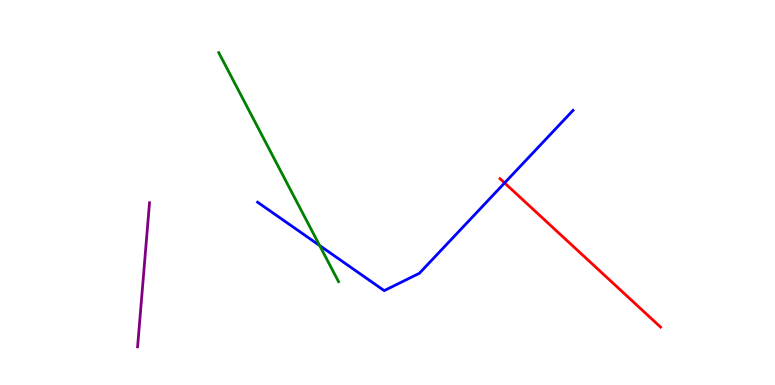[{'lines': ['blue', 'red'], 'intersections': [{'x': 6.51, 'y': 5.25}]}, {'lines': ['green', 'red'], 'intersections': []}, {'lines': ['purple', 'red'], 'intersections': []}, {'lines': ['blue', 'green'], 'intersections': [{'x': 4.12, 'y': 3.62}]}, {'lines': ['blue', 'purple'], 'intersections': []}, {'lines': ['green', 'purple'], 'intersections': []}]